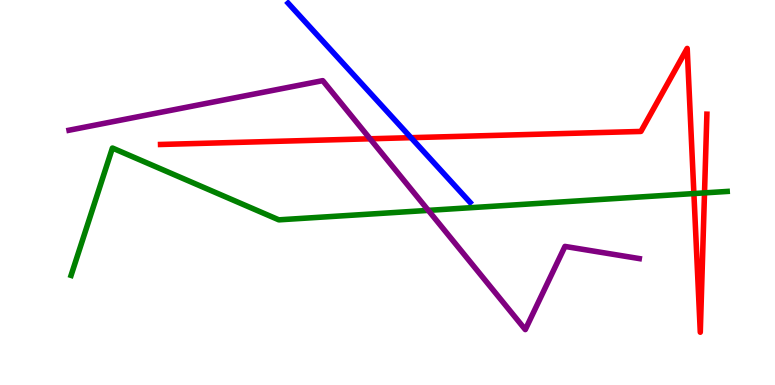[{'lines': ['blue', 'red'], 'intersections': [{'x': 5.3, 'y': 6.42}]}, {'lines': ['green', 'red'], 'intersections': [{'x': 8.95, 'y': 4.97}, {'x': 9.09, 'y': 4.99}]}, {'lines': ['purple', 'red'], 'intersections': [{'x': 4.77, 'y': 6.4}]}, {'lines': ['blue', 'green'], 'intersections': []}, {'lines': ['blue', 'purple'], 'intersections': []}, {'lines': ['green', 'purple'], 'intersections': [{'x': 5.53, 'y': 4.54}]}]